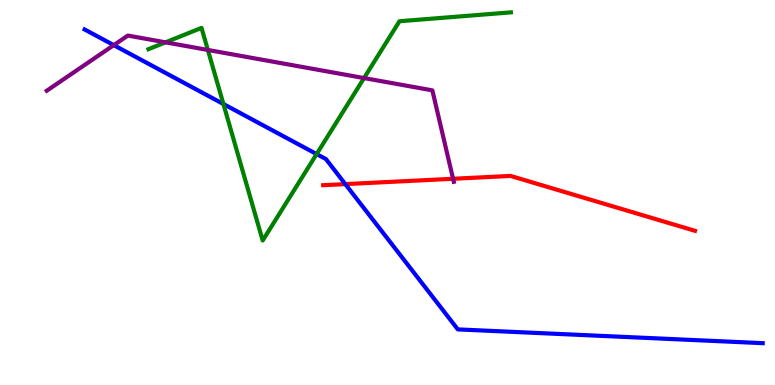[{'lines': ['blue', 'red'], 'intersections': [{'x': 4.46, 'y': 5.22}]}, {'lines': ['green', 'red'], 'intersections': []}, {'lines': ['purple', 'red'], 'intersections': [{'x': 5.85, 'y': 5.36}]}, {'lines': ['blue', 'green'], 'intersections': [{'x': 2.88, 'y': 7.3}, {'x': 4.09, 'y': 6.0}]}, {'lines': ['blue', 'purple'], 'intersections': [{'x': 1.47, 'y': 8.83}]}, {'lines': ['green', 'purple'], 'intersections': [{'x': 2.14, 'y': 8.9}, {'x': 2.68, 'y': 8.7}, {'x': 4.7, 'y': 7.97}]}]